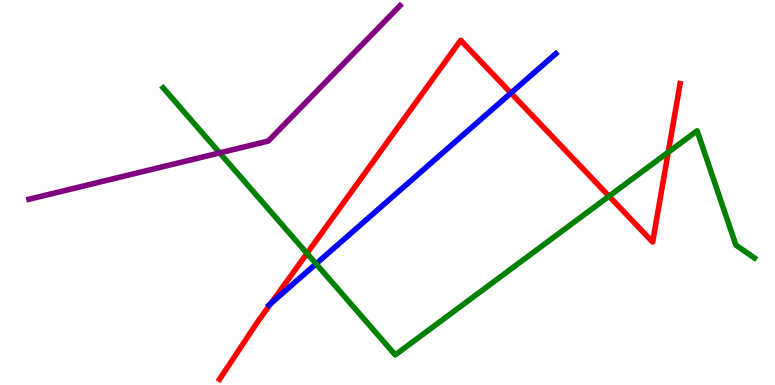[{'lines': ['blue', 'red'], 'intersections': [{'x': 3.5, 'y': 2.12}, {'x': 6.59, 'y': 7.58}]}, {'lines': ['green', 'red'], 'intersections': [{'x': 3.96, 'y': 3.42}, {'x': 7.86, 'y': 4.9}, {'x': 8.62, 'y': 6.05}]}, {'lines': ['purple', 'red'], 'intersections': []}, {'lines': ['blue', 'green'], 'intersections': [{'x': 4.08, 'y': 3.15}]}, {'lines': ['blue', 'purple'], 'intersections': []}, {'lines': ['green', 'purple'], 'intersections': [{'x': 2.83, 'y': 6.03}]}]